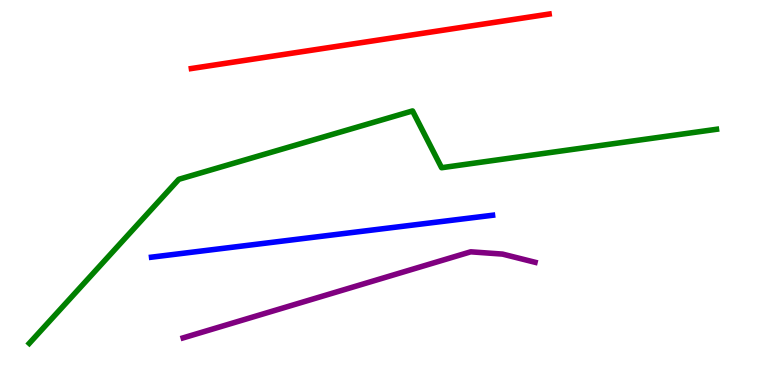[{'lines': ['blue', 'red'], 'intersections': []}, {'lines': ['green', 'red'], 'intersections': []}, {'lines': ['purple', 'red'], 'intersections': []}, {'lines': ['blue', 'green'], 'intersections': []}, {'lines': ['blue', 'purple'], 'intersections': []}, {'lines': ['green', 'purple'], 'intersections': []}]